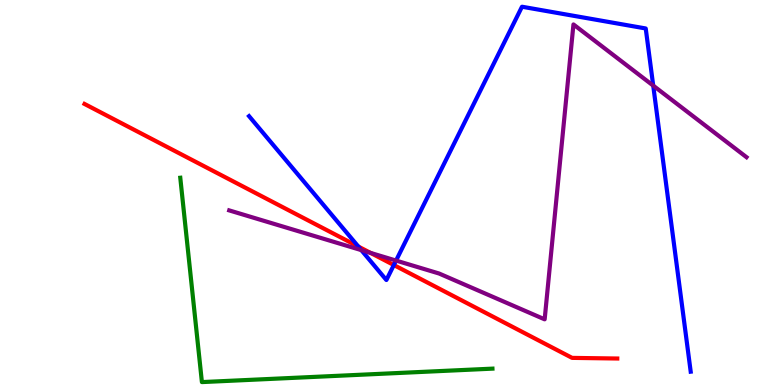[{'lines': ['blue', 'red'], 'intersections': [{'x': 4.62, 'y': 3.6}, {'x': 5.08, 'y': 3.12}]}, {'lines': ['green', 'red'], 'intersections': []}, {'lines': ['purple', 'red'], 'intersections': [{'x': 4.78, 'y': 3.43}]}, {'lines': ['blue', 'green'], 'intersections': []}, {'lines': ['blue', 'purple'], 'intersections': [{'x': 4.66, 'y': 3.5}, {'x': 5.11, 'y': 3.23}, {'x': 8.43, 'y': 7.78}]}, {'lines': ['green', 'purple'], 'intersections': []}]